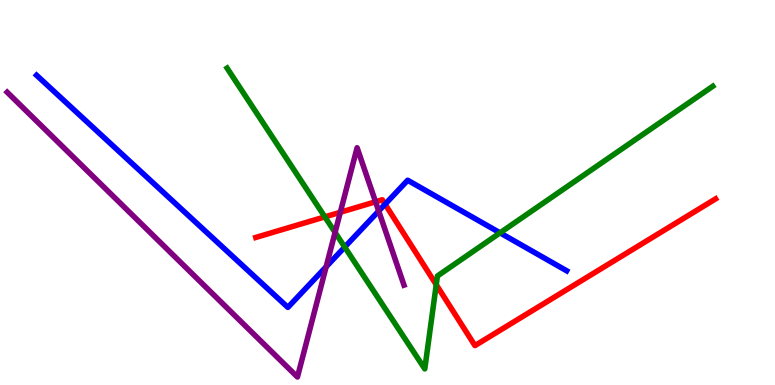[{'lines': ['blue', 'red'], 'intersections': [{'x': 4.97, 'y': 4.7}]}, {'lines': ['green', 'red'], 'intersections': [{'x': 4.19, 'y': 4.37}, {'x': 5.63, 'y': 2.61}]}, {'lines': ['purple', 'red'], 'intersections': [{'x': 4.39, 'y': 4.49}, {'x': 4.85, 'y': 4.76}]}, {'lines': ['blue', 'green'], 'intersections': [{'x': 4.45, 'y': 3.58}, {'x': 6.45, 'y': 3.95}]}, {'lines': ['blue', 'purple'], 'intersections': [{'x': 4.21, 'y': 3.07}, {'x': 4.89, 'y': 4.52}]}, {'lines': ['green', 'purple'], 'intersections': [{'x': 4.32, 'y': 3.96}]}]